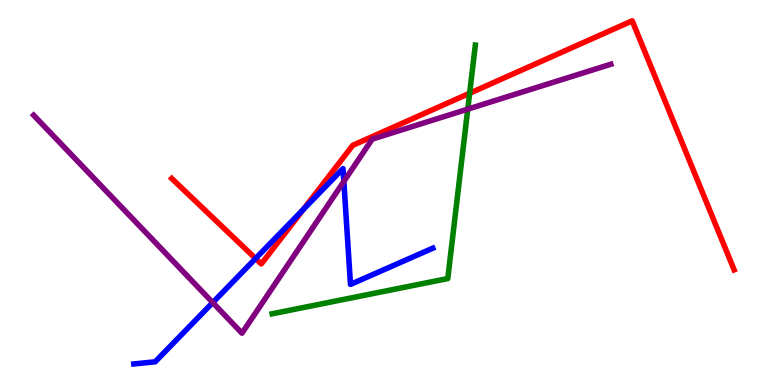[{'lines': ['blue', 'red'], 'intersections': [{'x': 3.3, 'y': 3.29}, {'x': 3.92, 'y': 4.56}]}, {'lines': ['green', 'red'], 'intersections': [{'x': 6.06, 'y': 7.58}]}, {'lines': ['purple', 'red'], 'intersections': []}, {'lines': ['blue', 'green'], 'intersections': []}, {'lines': ['blue', 'purple'], 'intersections': [{'x': 2.74, 'y': 2.14}, {'x': 4.44, 'y': 5.29}]}, {'lines': ['green', 'purple'], 'intersections': [{'x': 6.04, 'y': 7.17}]}]